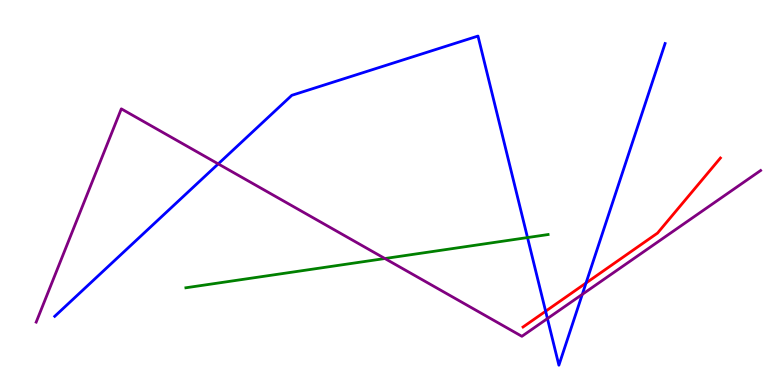[{'lines': ['blue', 'red'], 'intersections': [{'x': 7.04, 'y': 1.92}, {'x': 7.56, 'y': 2.65}]}, {'lines': ['green', 'red'], 'intersections': []}, {'lines': ['purple', 'red'], 'intersections': []}, {'lines': ['blue', 'green'], 'intersections': [{'x': 6.81, 'y': 3.83}]}, {'lines': ['blue', 'purple'], 'intersections': [{'x': 2.82, 'y': 5.74}, {'x': 7.06, 'y': 1.73}, {'x': 7.51, 'y': 2.35}]}, {'lines': ['green', 'purple'], 'intersections': [{'x': 4.97, 'y': 3.29}]}]